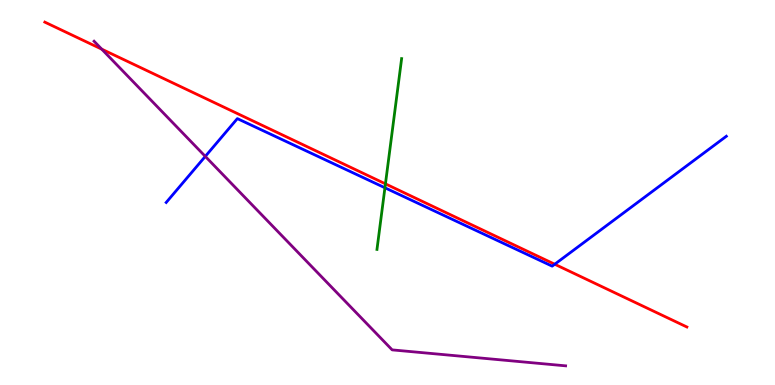[{'lines': ['blue', 'red'], 'intersections': [{'x': 7.16, 'y': 3.14}]}, {'lines': ['green', 'red'], 'intersections': [{'x': 4.97, 'y': 5.22}]}, {'lines': ['purple', 'red'], 'intersections': [{'x': 1.31, 'y': 8.72}]}, {'lines': ['blue', 'green'], 'intersections': [{'x': 4.97, 'y': 5.12}]}, {'lines': ['blue', 'purple'], 'intersections': [{'x': 2.65, 'y': 5.94}]}, {'lines': ['green', 'purple'], 'intersections': []}]